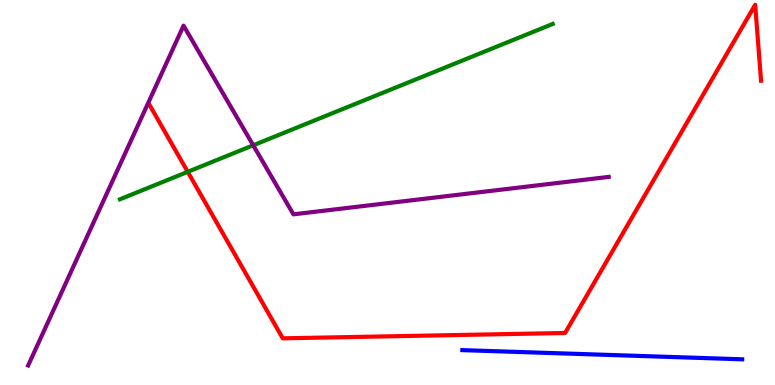[{'lines': ['blue', 'red'], 'intersections': []}, {'lines': ['green', 'red'], 'intersections': [{'x': 2.42, 'y': 5.54}]}, {'lines': ['purple', 'red'], 'intersections': []}, {'lines': ['blue', 'green'], 'intersections': []}, {'lines': ['blue', 'purple'], 'intersections': []}, {'lines': ['green', 'purple'], 'intersections': [{'x': 3.27, 'y': 6.23}]}]